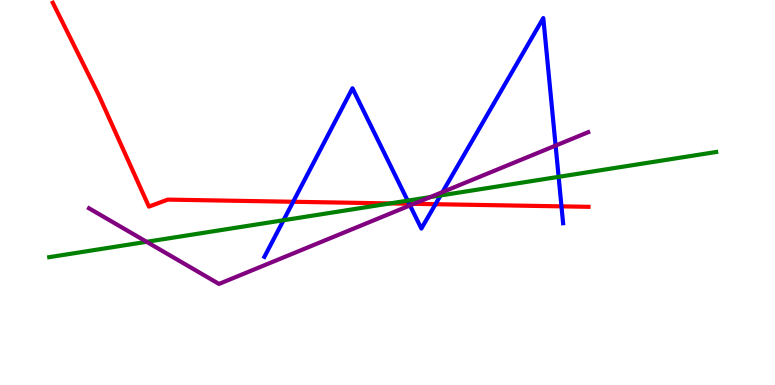[{'lines': ['blue', 'red'], 'intersections': [{'x': 3.78, 'y': 4.76}, {'x': 5.28, 'y': 4.71}, {'x': 5.62, 'y': 4.7}, {'x': 7.24, 'y': 4.64}]}, {'lines': ['green', 'red'], 'intersections': [{'x': 5.03, 'y': 4.72}]}, {'lines': ['purple', 'red'], 'intersections': [{'x': 5.34, 'y': 4.71}]}, {'lines': ['blue', 'green'], 'intersections': [{'x': 3.66, 'y': 4.28}, {'x': 5.26, 'y': 4.79}, {'x': 5.68, 'y': 4.92}, {'x': 7.21, 'y': 5.41}]}, {'lines': ['blue', 'purple'], 'intersections': [{'x': 5.29, 'y': 4.66}, {'x': 5.71, 'y': 5.01}, {'x': 7.17, 'y': 6.22}]}, {'lines': ['green', 'purple'], 'intersections': [{'x': 1.89, 'y': 3.72}, {'x': 5.55, 'y': 4.88}]}]